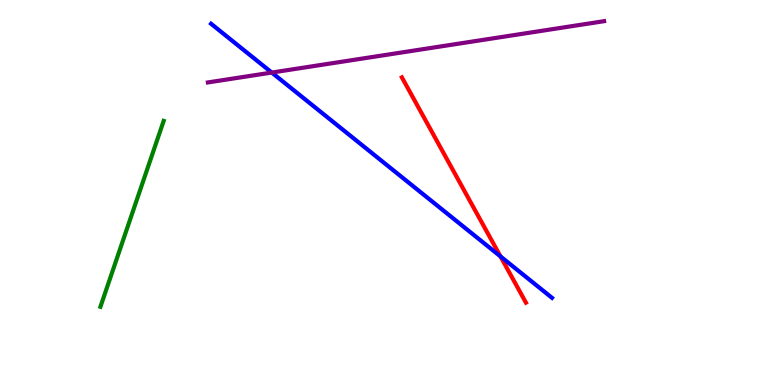[{'lines': ['blue', 'red'], 'intersections': [{'x': 6.46, 'y': 3.34}]}, {'lines': ['green', 'red'], 'intersections': []}, {'lines': ['purple', 'red'], 'intersections': []}, {'lines': ['blue', 'green'], 'intersections': []}, {'lines': ['blue', 'purple'], 'intersections': [{'x': 3.51, 'y': 8.12}]}, {'lines': ['green', 'purple'], 'intersections': []}]